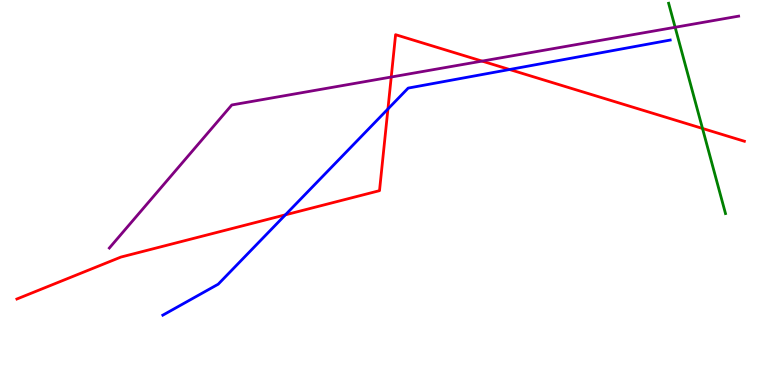[{'lines': ['blue', 'red'], 'intersections': [{'x': 3.68, 'y': 4.42}, {'x': 5.01, 'y': 7.17}, {'x': 6.57, 'y': 8.19}]}, {'lines': ['green', 'red'], 'intersections': [{'x': 9.06, 'y': 6.66}]}, {'lines': ['purple', 'red'], 'intersections': [{'x': 5.05, 'y': 8.0}, {'x': 6.22, 'y': 8.41}]}, {'lines': ['blue', 'green'], 'intersections': []}, {'lines': ['blue', 'purple'], 'intersections': []}, {'lines': ['green', 'purple'], 'intersections': [{'x': 8.71, 'y': 9.29}]}]